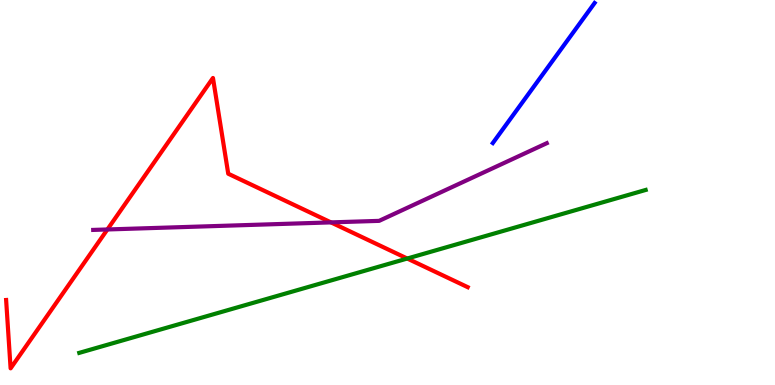[{'lines': ['blue', 'red'], 'intersections': []}, {'lines': ['green', 'red'], 'intersections': [{'x': 5.25, 'y': 3.28}]}, {'lines': ['purple', 'red'], 'intersections': [{'x': 1.39, 'y': 4.04}, {'x': 4.27, 'y': 4.22}]}, {'lines': ['blue', 'green'], 'intersections': []}, {'lines': ['blue', 'purple'], 'intersections': []}, {'lines': ['green', 'purple'], 'intersections': []}]